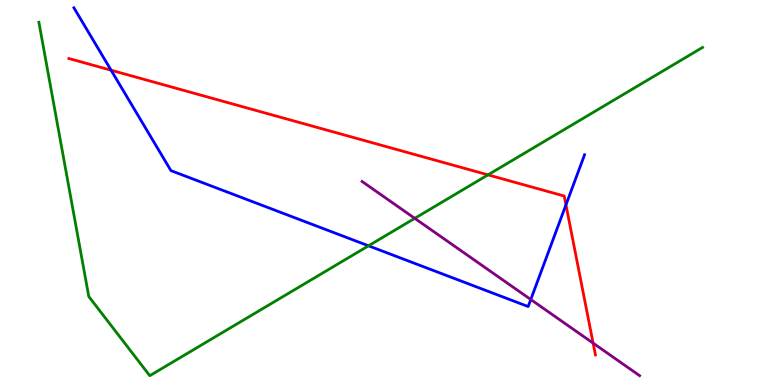[{'lines': ['blue', 'red'], 'intersections': [{'x': 1.43, 'y': 8.18}, {'x': 7.3, 'y': 4.68}]}, {'lines': ['green', 'red'], 'intersections': [{'x': 6.3, 'y': 5.46}]}, {'lines': ['purple', 'red'], 'intersections': [{'x': 7.65, 'y': 1.09}]}, {'lines': ['blue', 'green'], 'intersections': [{'x': 4.76, 'y': 3.62}]}, {'lines': ['blue', 'purple'], 'intersections': [{'x': 6.85, 'y': 2.22}]}, {'lines': ['green', 'purple'], 'intersections': [{'x': 5.35, 'y': 4.33}]}]